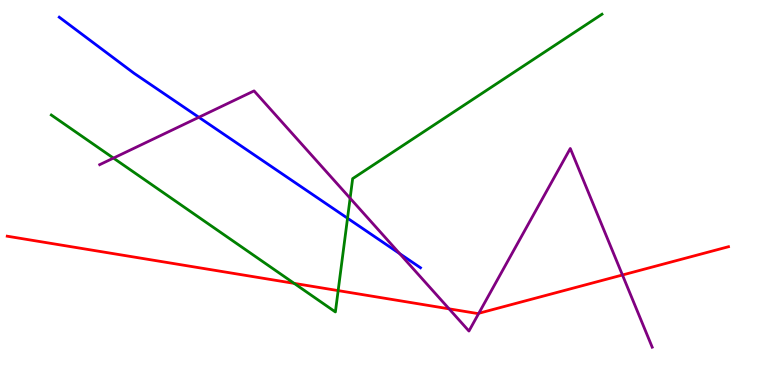[{'lines': ['blue', 'red'], 'intersections': []}, {'lines': ['green', 'red'], 'intersections': [{'x': 3.8, 'y': 2.64}, {'x': 4.36, 'y': 2.45}]}, {'lines': ['purple', 'red'], 'intersections': [{'x': 5.79, 'y': 1.98}, {'x': 6.18, 'y': 1.86}, {'x': 8.03, 'y': 2.86}]}, {'lines': ['blue', 'green'], 'intersections': [{'x': 4.48, 'y': 4.33}]}, {'lines': ['blue', 'purple'], 'intersections': [{'x': 2.57, 'y': 6.95}, {'x': 5.16, 'y': 3.41}]}, {'lines': ['green', 'purple'], 'intersections': [{'x': 1.46, 'y': 5.89}, {'x': 4.52, 'y': 4.85}]}]